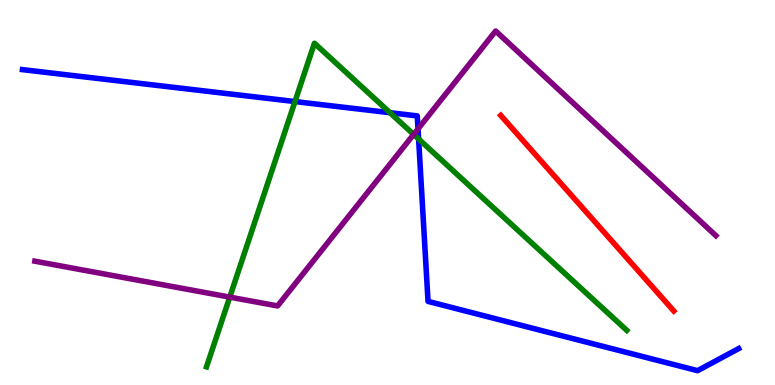[{'lines': ['blue', 'red'], 'intersections': []}, {'lines': ['green', 'red'], 'intersections': []}, {'lines': ['purple', 'red'], 'intersections': []}, {'lines': ['blue', 'green'], 'intersections': [{'x': 3.81, 'y': 7.36}, {'x': 5.03, 'y': 7.07}, {'x': 5.4, 'y': 6.39}]}, {'lines': ['blue', 'purple'], 'intersections': [{'x': 5.39, 'y': 6.65}]}, {'lines': ['green', 'purple'], 'intersections': [{'x': 2.96, 'y': 2.28}, {'x': 5.34, 'y': 6.51}]}]